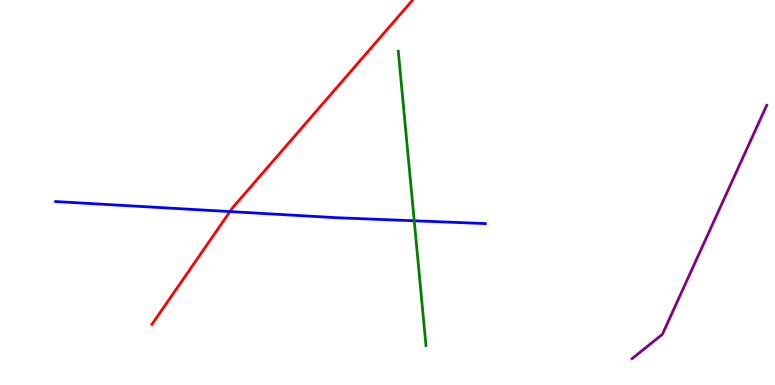[{'lines': ['blue', 'red'], 'intersections': [{'x': 2.97, 'y': 4.5}]}, {'lines': ['green', 'red'], 'intersections': []}, {'lines': ['purple', 'red'], 'intersections': []}, {'lines': ['blue', 'green'], 'intersections': [{'x': 5.34, 'y': 4.27}]}, {'lines': ['blue', 'purple'], 'intersections': []}, {'lines': ['green', 'purple'], 'intersections': []}]